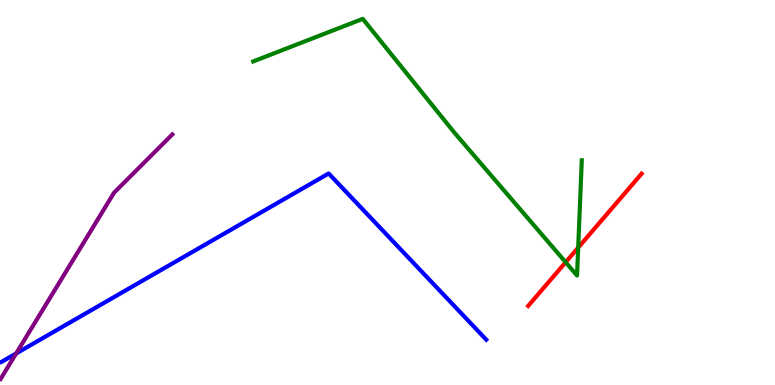[{'lines': ['blue', 'red'], 'intersections': []}, {'lines': ['green', 'red'], 'intersections': [{'x': 7.3, 'y': 3.19}, {'x': 7.46, 'y': 3.57}]}, {'lines': ['purple', 'red'], 'intersections': []}, {'lines': ['blue', 'green'], 'intersections': []}, {'lines': ['blue', 'purple'], 'intersections': [{'x': 0.208, 'y': 0.819}]}, {'lines': ['green', 'purple'], 'intersections': []}]